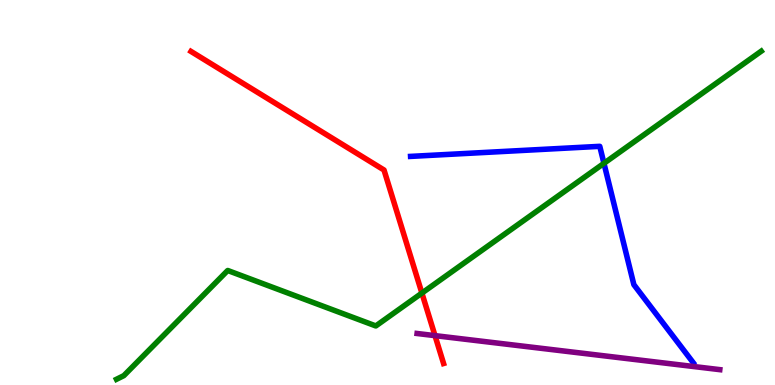[{'lines': ['blue', 'red'], 'intersections': []}, {'lines': ['green', 'red'], 'intersections': [{'x': 5.44, 'y': 2.39}]}, {'lines': ['purple', 'red'], 'intersections': [{'x': 5.61, 'y': 1.28}]}, {'lines': ['blue', 'green'], 'intersections': [{'x': 7.79, 'y': 5.76}]}, {'lines': ['blue', 'purple'], 'intersections': []}, {'lines': ['green', 'purple'], 'intersections': []}]